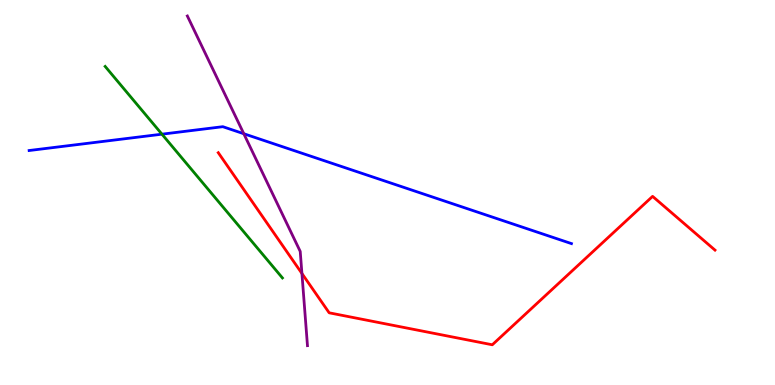[{'lines': ['blue', 'red'], 'intersections': []}, {'lines': ['green', 'red'], 'intersections': []}, {'lines': ['purple', 'red'], 'intersections': [{'x': 3.9, 'y': 2.9}]}, {'lines': ['blue', 'green'], 'intersections': [{'x': 2.09, 'y': 6.51}]}, {'lines': ['blue', 'purple'], 'intersections': [{'x': 3.15, 'y': 6.53}]}, {'lines': ['green', 'purple'], 'intersections': []}]